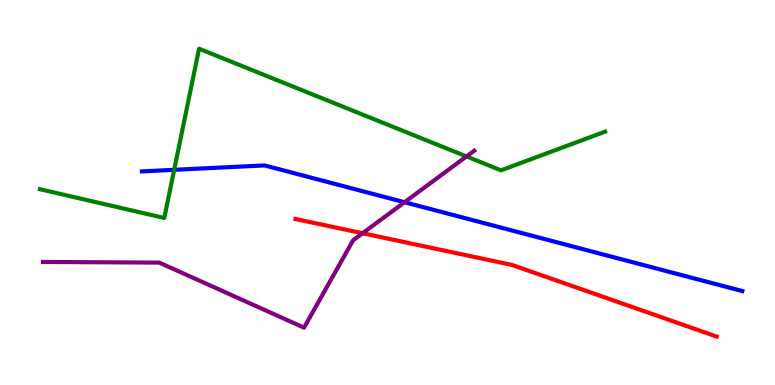[{'lines': ['blue', 'red'], 'intersections': []}, {'lines': ['green', 'red'], 'intersections': []}, {'lines': ['purple', 'red'], 'intersections': [{'x': 4.68, 'y': 3.94}]}, {'lines': ['blue', 'green'], 'intersections': [{'x': 2.25, 'y': 5.59}]}, {'lines': ['blue', 'purple'], 'intersections': [{'x': 5.22, 'y': 4.75}]}, {'lines': ['green', 'purple'], 'intersections': [{'x': 6.02, 'y': 5.94}]}]